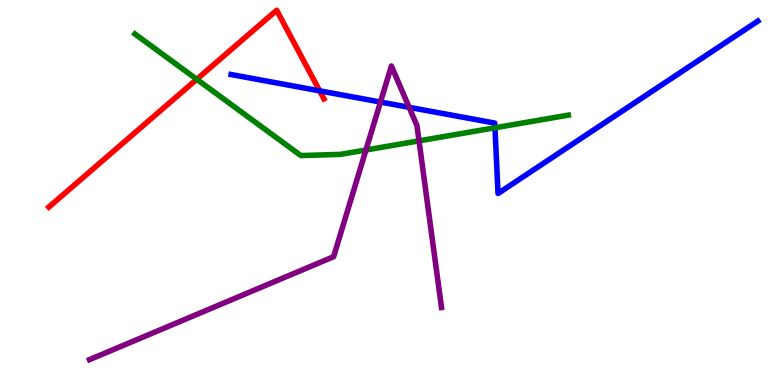[{'lines': ['blue', 'red'], 'intersections': [{'x': 4.12, 'y': 7.64}]}, {'lines': ['green', 'red'], 'intersections': [{'x': 2.54, 'y': 7.94}]}, {'lines': ['purple', 'red'], 'intersections': []}, {'lines': ['blue', 'green'], 'intersections': [{'x': 6.39, 'y': 6.68}]}, {'lines': ['blue', 'purple'], 'intersections': [{'x': 4.91, 'y': 7.35}, {'x': 5.28, 'y': 7.21}]}, {'lines': ['green', 'purple'], 'intersections': [{'x': 4.72, 'y': 6.1}, {'x': 5.41, 'y': 6.34}]}]